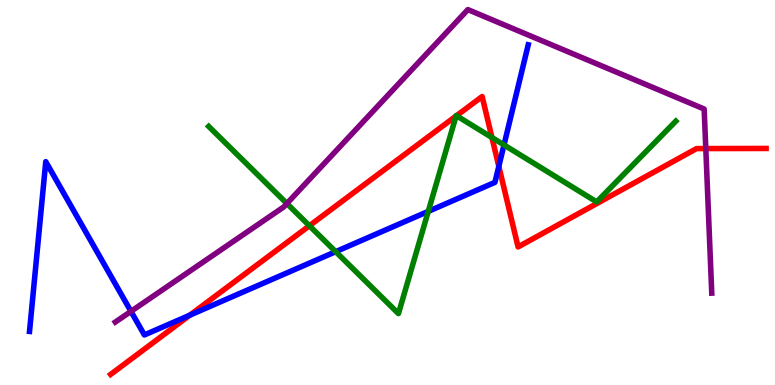[{'lines': ['blue', 'red'], 'intersections': [{'x': 2.45, 'y': 1.81}, {'x': 6.44, 'y': 5.68}]}, {'lines': ['green', 'red'], 'intersections': [{'x': 3.99, 'y': 4.14}, {'x': 5.88, 'y': 6.99}, {'x': 5.89, 'y': 6.99}, {'x': 6.35, 'y': 6.43}]}, {'lines': ['purple', 'red'], 'intersections': [{'x': 9.11, 'y': 6.14}]}, {'lines': ['blue', 'green'], 'intersections': [{'x': 4.33, 'y': 3.46}, {'x': 5.53, 'y': 4.51}, {'x': 6.5, 'y': 6.24}]}, {'lines': ['blue', 'purple'], 'intersections': [{'x': 1.69, 'y': 1.91}]}, {'lines': ['green', 'purple'], 'intersections': [{'x': 3.7, 'y': 4.71}]}]